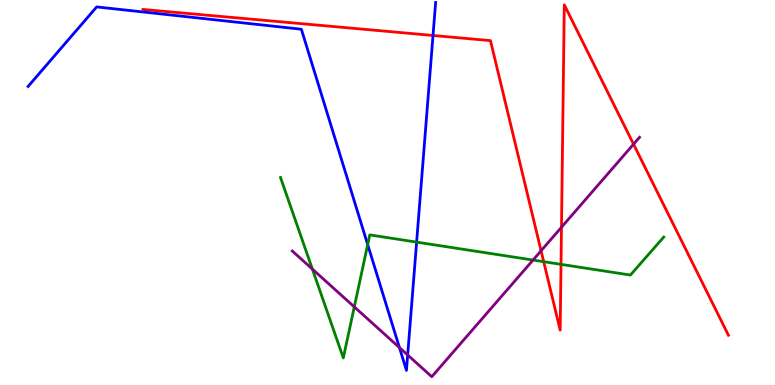[{'lines': ['blue', 'red'], 'intersections': [{'x': 5.59, 'y': 9.08}]}, {'lines': ['green', 'red'], 'intersections': [{'x': 7.02, 'y': 3.2}, {'x': 7.24, 'y': 3.13}]}, {'lines': ['purple', 'red'], 'intersections': [{'x': 6.98, 'y': 3.49}, {'x': 7.24, 'y': 4.1}, {'x': 8.17, 'y': 6.25}]}, {'lines': ['blue', 'green'], 'intersections': [{'x': 4.74, 'y': 3.65}, {'x': 5.38, 'y': 3.71}]}, {'lines': ['blue', 'purple'], 'intersections': [{'x': 5.15, 'y': 0.972}, {'x': 5.26, 'y': 0.779}]}, {'lines': ['green', 'purple'], 'intersections': [{'x': 4.03, 'y': 3.01}, {'x': 4.57, 'y': 2.03}, {'x': 6.88, 'y': 3.25}]}]